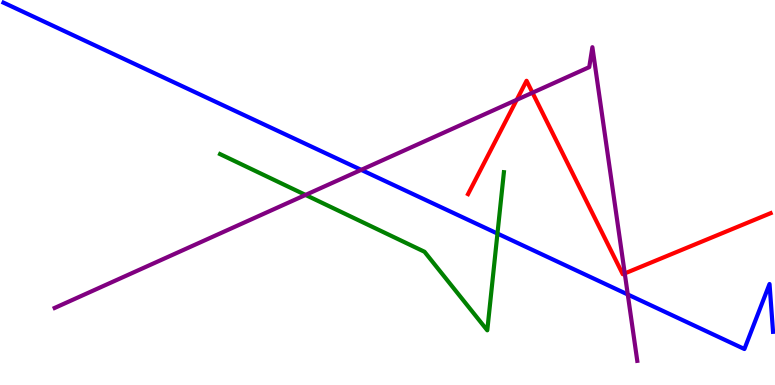[{'lines': ['blue', 'red'], 'intersections': []}, {'lines': ['green', 'red'], 'intersections': []}, {'lines': ['purple', 'red'], 'intersections': [{'x': 6.67, 'y': 7.41}, {'x': 6.87, 'y': 7.59}, {'x': 8.06, 'y': 2.9}]}, {'lines': ['blue', 'green'], 'intersections': [{'x': 6.42, 'y': 3.93}]}, {'lines': ['blue', 'purple'], 'intersections': [{'x': 4.66, 'y': 5.59}, {'x': 8.1, 'y': 2.35}]}, {'lines': ['green', 'purple'], 'intersections': [{'x': 3.94, 'y': 4.94}]}]